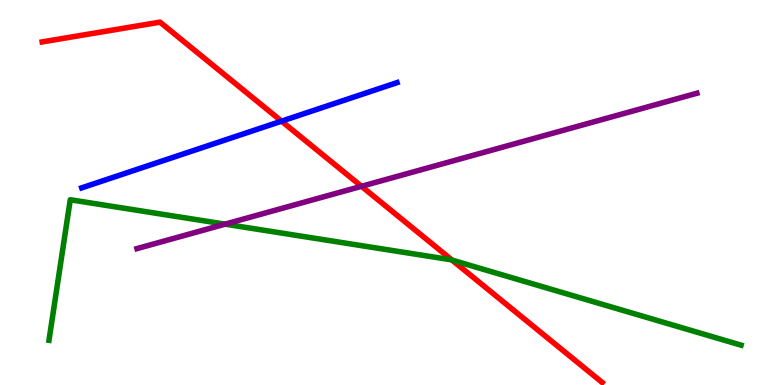[{'lines': ['blue', 'red'], 'intersections': [{'x': 3.63, 'y': 6.85}]}, {'lines': ['green', 'red'], 'intersections': [{'x': 5.83, 'y': 3.24}]}, {'lines': ['purple', 'red'], 'intersections': [{'x': 4.66, 'y': 5.16}]}, {'lines': ['blue', 'green'], 'intersections': []}, {'lines': ['blue', 'purple'], 'intersections': []}, {'lines': ['green', 'purple'], 'intersections': [{'x': 2.9, 'y': 4.18}]}]